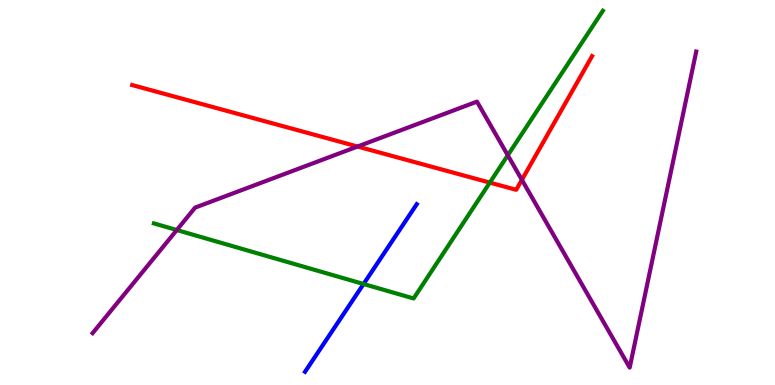[{'lines': ['blue', 'red'], 'intersections': []}, {'lines': ['green', 'red'], 'intersections': [{'x': 6.32, 'y': 5.26}]}, {'lines': ['purple', 'red'], 'intersections': [{'x': 4.61, 'y': 6.19}, {'x': 6.73, 'y': 5.33}]}, {'lines': ['blue', 'green'], 'intersections': [{'x': 4.69, 'y': 2.62}]}, {'lines': ['blue', 'purple'], 'intersections': []}, {'lines': ['green', 'purple'], 'intersections': [{'x': 2.28, 'y': 4.03}, {'x': 6.55, 'y': 5.97}]}]